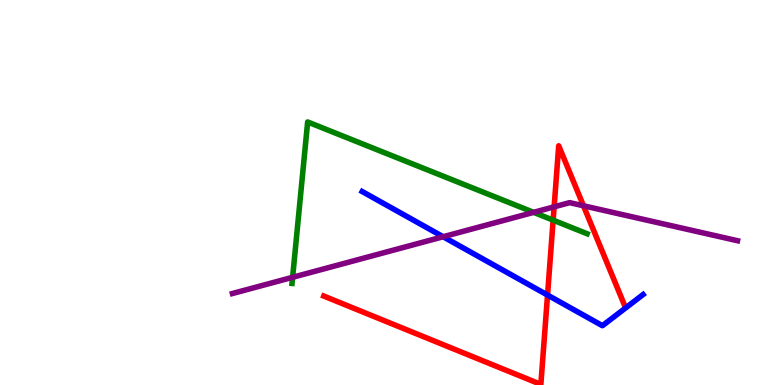[{'lines': ['blue', 'red'], 'intersections': [{'x': 7.06, 'y': 2.34}]}, {'lines': ['green', 'red'], 'intersections': [{'x': 7.14, 'y': 4.28}]}, {'lines': ['purple', 'red'], 'intersections': [{'x': 7.15, 'y': 4.63}, {'x': 7.53, 'y': 4.66}]}, {'lines': ['blue', 'green'], 'intersections': []}, {'lines': ['blue', 'purple'], 'intersections': [{'x': 5.72, 'y': 3.85}]}, {'lines': ['green', 'purple'], 'intersections': [{'x': 3.78, 'y': 2.8}, {'x': 6.89, 'y': 4.48}]}]